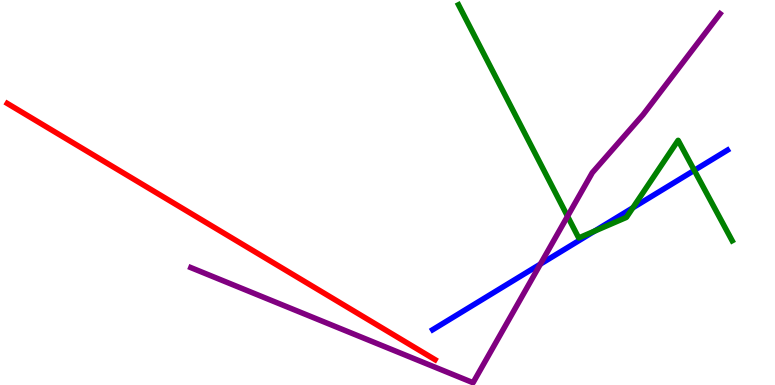[{'lines': ['blue', 'red'], 'intersections': []}, {'lines': ['green', 'red'], 'intersections': []}, {'lines': ['purple', 'red'], 'intersections': []}, {'lines': ['blue', 'green'], 'intersections': [{'x': 7.67, 'y': 4.0}, {'x': 8.17, 'y': 4.6}, {'x': 8.96, 'y': 5.58}]}, {'lines': ['blue', 'purple'], 'intersections': [{'x': 6.97, 'y': 3.14}]}, {'lines': ['green', 'purple'], 'intersections': [{'x': 7.32, 'y': 4.38}]}]